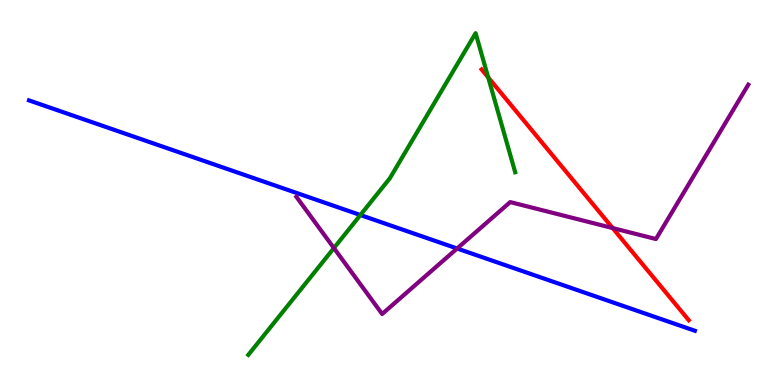[{'lines': ['blue', 'red'], 'intersections': []}, {'lines': ['green', 'red'], 'intersections': [{'x': 6.3, 'y': 7.99}]}, {'lines': ['purple', 'red'], 'intersections': [{'x': 7.9, 'y': 4.08}]}, {'lines': ['blue', 'green'], 'intersections': [{'x': 4.65, 'y': 4.41}]}, {'lines': ['blue', 'purple'], 'intersections': [{'x': 5.9, 'y': 3.55}]}, {'lines': ['green', 'purple'], 'intersections': [{'x': 4.31, 'y': 3.56}]}]